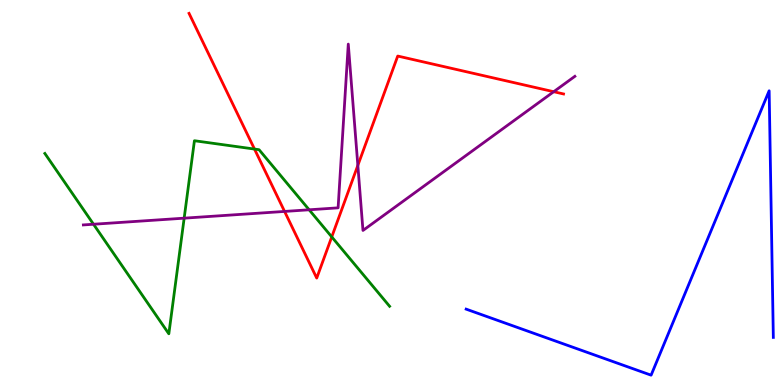[{'lines': ['blue', 'red'], 'intersections': []}, {'lines': ['green', 'red'], 'intersections': [{'x': 3.28, 'y': 6.13}, {'x': 4.28, 'y': 3.85}]}, {'lines': ['purple', 'red'], 'intersections': [{'x': 3.67, 'y': 4.51}, {'x': 4.62, 'y': 5.7}, {'x': 7.14, 'y': 7.62}]}, {'lines': ['blue', 'green'], 'intersections': []}, {'lines': ['blue', 'purple'], 'intersections': []}, {'lines': ['green', 'purple'], 'intersections': [{'x': 1.21, 'y': 4.18}, {'x': 2.38, 'y': 4.33}, {'x': 3.99, 'y': 4.55}]}]